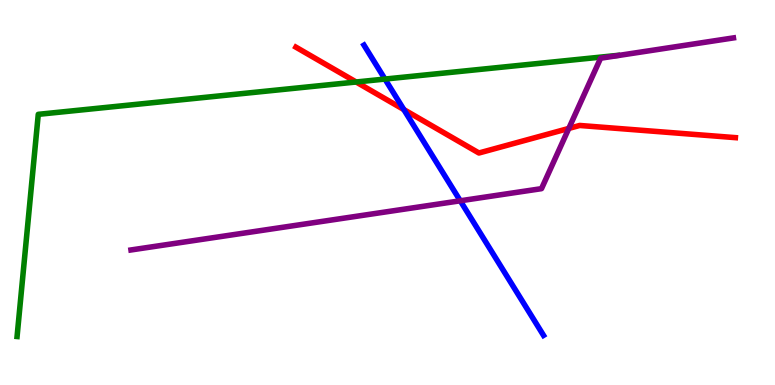[{'lines': ['blue', 'red'], 'intersections': [{'x': 5.21, 'y': 7.15}]}, {'lines': ['green', 'red'], 'intersections': [{'x': 4.6, 'y': 7.87}]}, {'lines': ['purple', 'red'], 'intersections': [{'x': 7.34, 'y': 6.66}]}, {'lines': ['blue', 'green'], 'intersections': [{'x': 4.97, 'y': 7.95}]}, {'lines': ['blue', 'purple'], 'intersections': [{'x': 5.94, 'y': 4.78}]}, {'lines': ['green', 'purple'], 'intersections': []}]